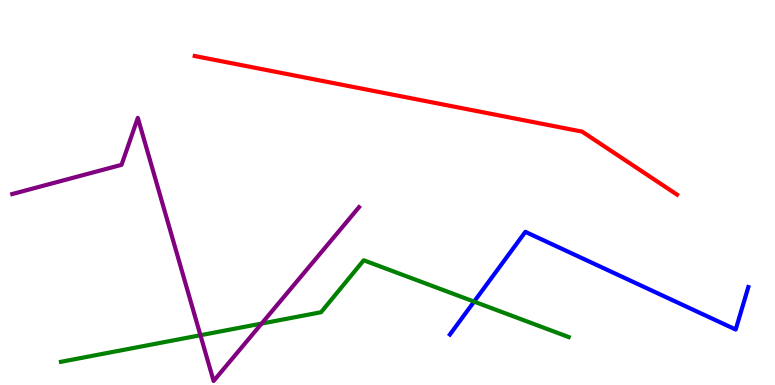[{'lines': ['blue', 'red'], 'intersections': []}, {'lines': ['green', 'red'], 'intersections': []}, {'lines': ['purple', 'red'], 'intersections': []}, {'lines': ['blue', 'green'], 'intersections': [{'x': 6.12, 'y': 2.17}]}, {'lines': ['blue', 'purple'], 'intersections': []}, {'lines': ['green', 'purple'], 'intersections': [{'x': 2.59, 'y': 1.29}, {'x': 3.38, 'y': 1.6}]}]